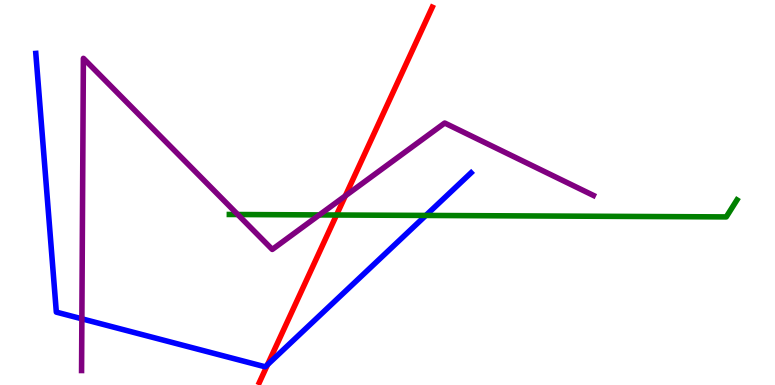[{'lines': ['blue', 'red'], 'intersections': [{'x': 3.45, 'y': 0.529}]}, {'lines': ['green', 'red'], 'intersections': [{'x': 4.34, 'y': 4.42}]}, {'lines': ['purple', 'red'], 'intersections': [{'x': 4.46, 'y': 4.91}]}, {'lines': ['blue', 'green'], 'intersections': [{'x': 5.49, 'y': 4.4}]}, {'lines': ['blue', 'purple'], 'intersections': [{'x': 1.06, 'y': 1.72}]}, {'lines': ['green', 'purple'], 'intersections': [{'x': 3.07, 'y': 4.43}, {'x': 4.12, 'y': 4.42}]}]